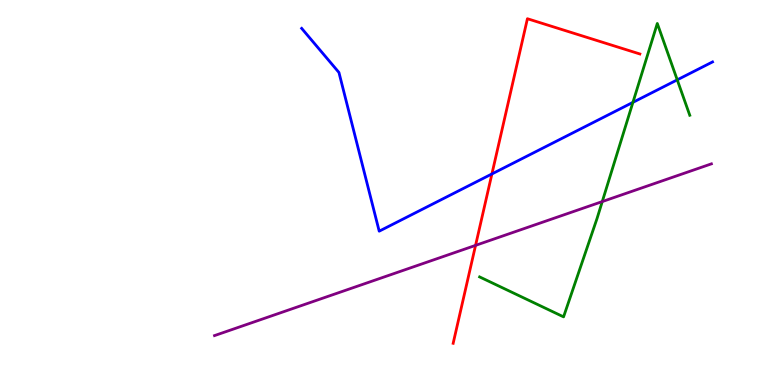[{'lines': ['blue', 'red'], 'intersections': [{'x': 6.35, 'y': 5.48}]}, {'lines': ['green', 'red'], 'intersections': []}, {'lines': ['purple', 'red'], 'intersections': [{'x': 6.14, 'y': 3.63}]}, {'lines': ['blue', 'green'], 'intersections': [{'x': 8.17, 'y': 7.34}, {'x': 8.74, 'y': 7.93}]}, {'lines': ['blue', 'purple'], 'intersections': []}, {'lines': ['green', 'purple'], 'intersections': [{'x': 7.77, 'y': 4.76}]}]